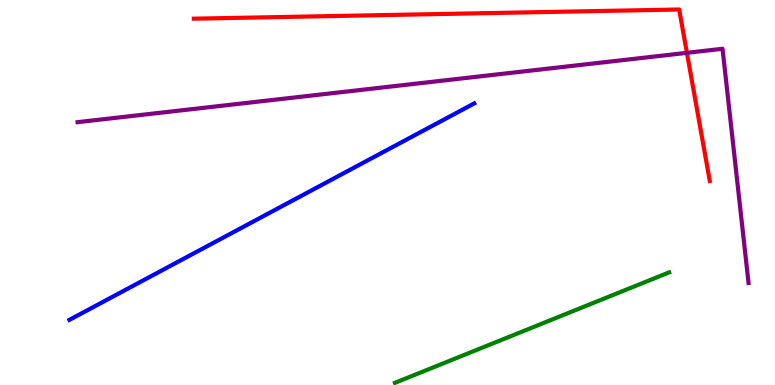[{'lines': ['blue', 'red'], 'intersections': []}, {'lines': ['green', 'red'], 'intersections': []}, {'lines': ['purple', 'red'], 'intersections': [{'x': 8.86, 'y': 8.63}]}, {'lines': ['blue', 'green'], 'intersections': []}, {'lines': ['blue', 'purple'], 'intersections': []}, {'lines': ['green', 'purple'], 'intersections': []}]